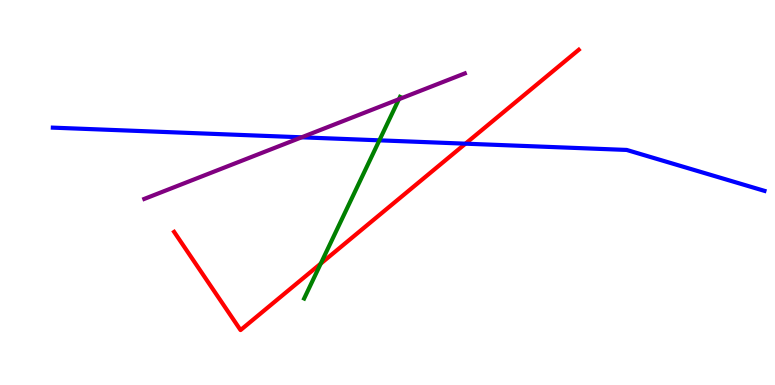[{'lines': ['blue', 'red'], 'intersections': [{'x': 6.01, 'y': 6.27}]}, {'lines': ['green', 'red'], 'intersections': [{'x': 4.14, 'y': 3.15}]}, {'lines': ['purple', 'red'], 'intersections': []}, {'lines': ['blue', 'green'], 'intersections': [{'x': 4.9, 'y': 6.36}]}, {'lines': ['blue', 'purple'], 'intersections': [{'x': 3.89, 'y': 6.43}]}, {'lines': ['green', 'purple'], 'intersections': [{'x': 5.15, 'y': 7.42}]}]